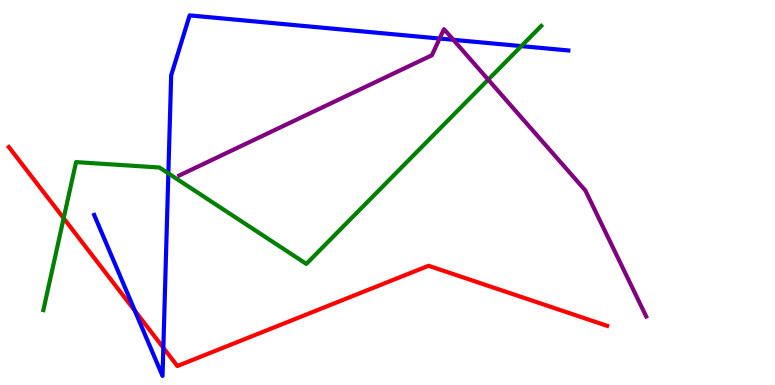[{'lines': ['blue', 'red'], 'intersections': [{'x': 1.74, 'y': 1.93}, {'x': 2.11, 'y': 0.967}]}, {'lines': ['green', 'red'], 'intersections': [{'x': 0.821, 'y': 4.33}]}, {'lines': ['purple', 'red'], 'intersections': []}, {'lines': ['blue', 'green'], 'intersections': [{'x': 2.17, 'y': 5.5}, {'x': 6.73, 'y': 8.8}]}, {'lines': ['blue', 'purple'], 'intersections': [{'x': 5.67, 'y': 9.0}, {'x': 5.85, 'y': 8.97}]}, {'lines': ['green', 'purple'], 'intersections': [{'x': 6.3, 'y': 7.93}]}]